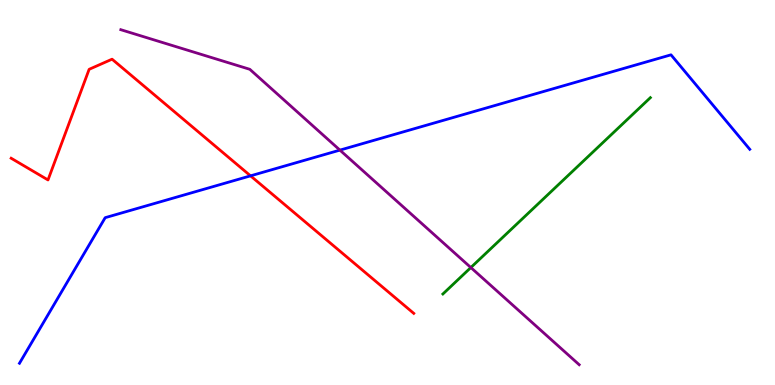[{'lines': ['blue', 'red'], 'intersections': [{'x': 3.23, 'y': 5.43}]}, {'lines': ['green', 'red'], 'intersections': []}, {'lines': ['purple', 'red'], 'intersections': []}, {'lines': ['blue', 'green'], 'intersections': []}, {'lines': ['blue', 'purple'], 'intersections': [{'x': 4.39, 'y': 6.1}]}, {'lines': ['green', 'purple'], 'intersections': [{'x': 6.08, 'y': 3.05}]}]